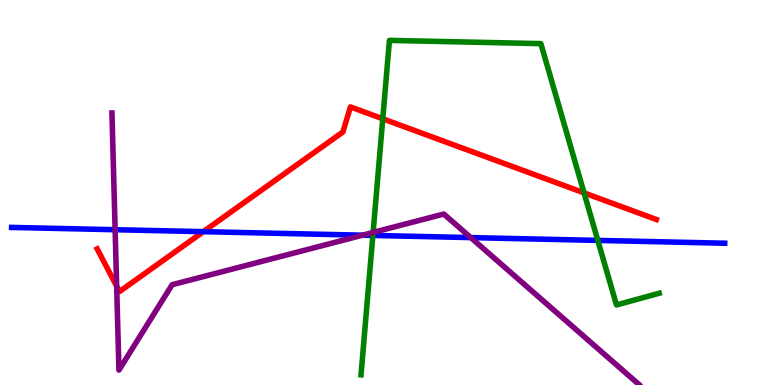[{'lines': ['blue', 'red'], 'intersections': [{'x': 2.62, 'y': 3.98}]}, {'lines': ['green', 'red'], 'intersections': [{'x': 4.94, 'y': 6.91}, {'x': 7.54, 'y': 4.99}]}, {'lines': ['purple', 'red'], 'intersections': [{'x': 1.51, 'y': 2.57}]}, {'lines': ['blue', 'green'], 'intersections': [{'x': 4.81, 'y': 3.89}, {'x': 7.71, 'y': 3.76}]}, {'lines': ['blue', 'purple'], 'intersections': [{'x': 1.49, 'y': 4.03}, {'x': 4.68, 'y': 3.89}, {'x': 6.07, 'y': 3.83}]}, {'lines': ['green', 'purple'], 'intersections': [{'x': 4.81, 'y': 3.96}]}]